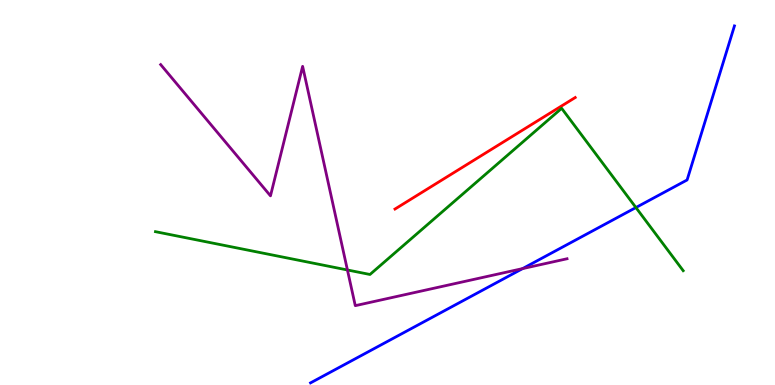[{'lines': ['blue', 'red'], 'intersections': []}, {'lines': ['green', 'red'], 'intersections': []}, {'lines': ['purple', 'red'], 'intersections': []}, {'lines': ['blue', 'green'], 'intersections': [{'x': 8.21, 'y': 4.61}]}, {'lines': ['blue', 'purple'], 'intersections': [{'x': 6.74, 'y': 3.02}]}, {'lines': ['green', 'purple'], 'intersections': [{'x': 4.48, 'y': 2.99}]}]